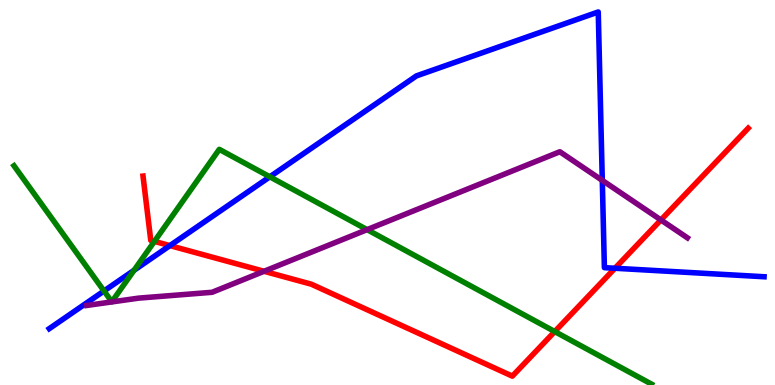[{'lines': ['blue', 'red'], 'intersections': [{'x': 2.19, 'y': 3.62}, {'x': 7.94, 'y': 3.03}]}, {'lines': ['green', 'red'], 'intersections': [{'x': 1.99, 'y': 3.73}, {'x': 7.16, 'y': 1.39}]}, {'lines': ['purple', 'red'], 'intersections': [{'x': 3.41, 'y': 2.95}, {'x': 8.53, 'y': 4.29}]}, {'lines': ['blue', 'green'], 'intersections': [{'x': 1.34, 'y': 2.44}, {'x': 1.73, 'y': 2.98}, {'x': 3.48, 'y': 5.41}]}, {'lines': ['blue', 'purple'], 'intersections': [{'x': 7.77, 'y': 5.31}]}, {'lines': ['green', 'purple'], 'intersections': [{'x': 4.74, 'y': 4.04}]}]